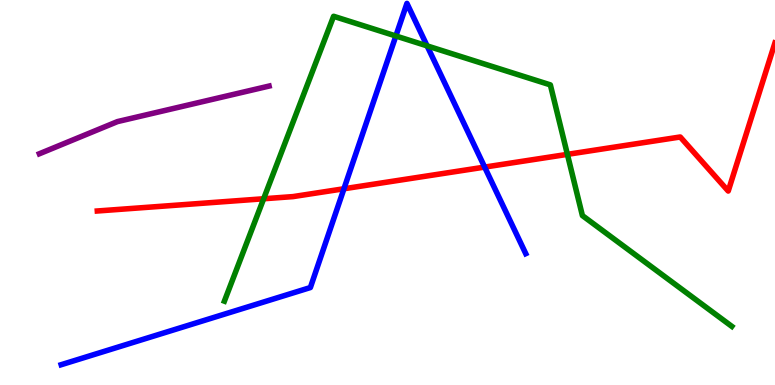[{'lines': ['blue', 'red'], 'intersections': [{'x': 4.44, 'y': 5.1}, {'x': 6.25, 'y': 5.66}]}, {'lines': ['green', 'red'], 'intersections': [{'x': 3.4, 'y': 4.84}, {'x': 7.32, 'y': 5.99}]}, {'lines': ['purple', 'red'], 'intersections': []}, {'lines': ['blue', 'green'], 'intersections': [{'x': 5.11, 'y': 9.07}, {'x': 5.51, 'y': 8.81}]}, {'lines': ['blue', 'purple'], 'intersections': []}, {'lines': ['green', 'purple'], 'intersections': []}]